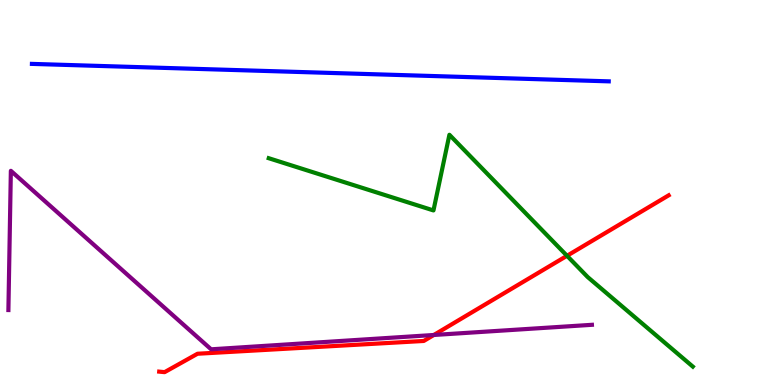[{'lines': ['blue', 'red'], 'intersections': []}, {'lines': ['green', 'red'], 'intersections': [{'x': 7.32, 'y': 3.36}]}, {'lines': ['purple', 'red'], 'intersections': [{'x': 5.6, 'y': 1.3}]}, {'lines': ['blue', 'green'], 'intersections': []}, {'lines': ['blue', 'purple'], 'intersections': []}, {'lines': ['green', 'purple'], 'intersections': []}]